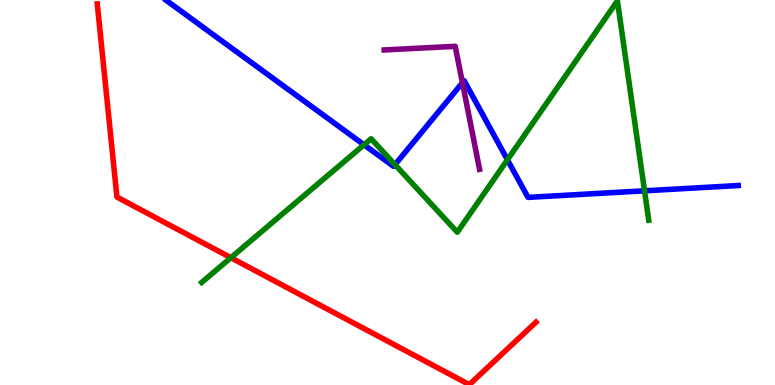[{'lines': ['blue', 'red'], 'intersections': []}, {'lines': ['green', 'red'], 'intersections': [{'x': 2.98, 'y': 3.31}]}, {'lines': ['purple', 'red'], 'intersections': []}, {'lines': ['blue', 'green'], 'intersections': [{'x': 4.7, 'y': 6.24}, {'x': 5.1, 'y': 5.72}, {'x': 6.55, 'y': 5.85}, {'x': 8.32, 'y': 5.04}]}, {'lines': ['blue', 'purple'], 'intersections': [{'x': 5.97, 'y': 7.85}]}, {'lines': ['green', 'purple'], 'intersections': []}]